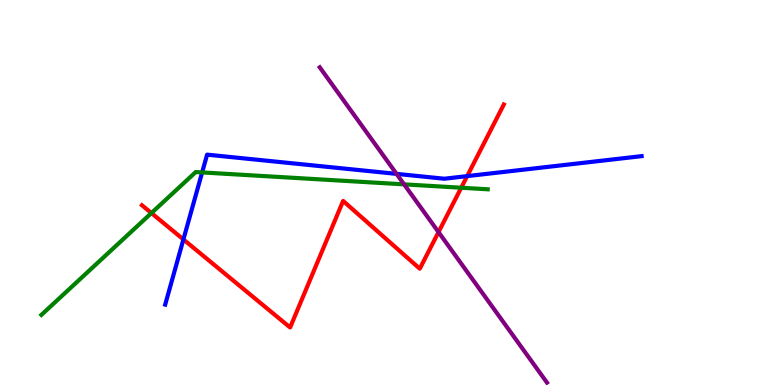[{'lines': ['blue', 'red'], 'intersections': [{'x': 2.37, 'y': 3.78}, {'x': 6.03, 'y': 5.43}]}, {'lines': ['green', 'red'], 'intersections': [{'x': 1.95, 'y': 4.47}, {'x': 5.95, 'y': 5.12}]}, {'lines': ['purple', 'red'], 'intersections': [{'x': 5.66, 'y': 3.97}]}, {'lines': ['blue', 'green'], 'intersections': [{'x': 2.61, 'y': 5.52}]}, {'lines': ['blue', 'purple'], 'intersections': [{'x': 5.12, 'y': 5.48}]}, {'lines': ['green', 'purple'], 'intersections': [{'x': 5.21, 'y': 5.21}]}]